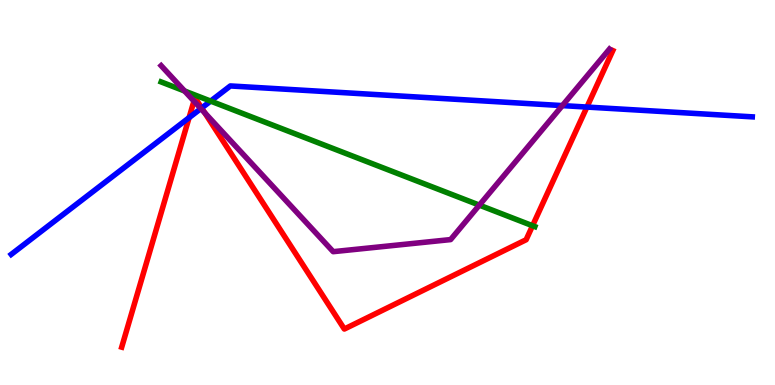[{'lines': ['blue', 'red'], 'intersections': [{'x': 2.44, 'y': 6.94}, {'x': 2.6, 'y': 7.19}, {'x': 7.57, 'y': 7.22}]}, {'lines': ['green', 'red'], 'intersections': [{'x': 6.87, 'y': 4.14}]}, {'lines': ['purple', 'red'], 'intersections': [{'x': 2.5, 'y': 7.37}, {'x': 2.64, 'y': 7.07}]}, {'lines': ['blue', 'green'], 'intersections': [{'x': 2.72, 'y': 7.37}]}, {'lines': ['blue', 'purple'], 'intersections': [{'x': 2.59, 'y': 7.18}, {'x': 7.26, 'y': 7.26}]}, {'lines': ['green', 'purple'], 'intersections': [{'x': 2.38, 'y': 7.64}, {'x': 6.19, 'y': 4.67}]}]